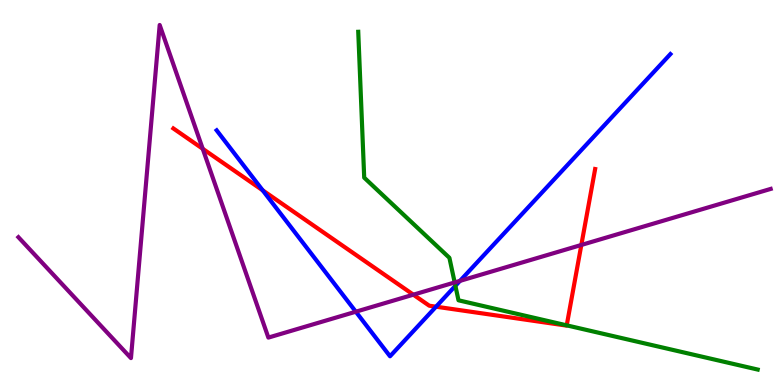[{'lines': ['blue', 'red'], 'intersections': [{'x': 3.39, 'y': 5.06}, {'x': 5.63, 'y': 2.03}]}, {'lines': ['green', 'red'], 'intersections': [{'x': 7.31, 'y': 1.55}]}, {'lines': ['purple', 'red'], 'intersections': [{'x': 2.62, 'y': 6.14}, {'x': 5.33, 'y': 2.35}, {'x': 7.5, 'y': 3.64}]}, {'lines': ['blue', 'green'], 'intersections': [{'x': 5.88, 'y': 2.58}]}, {'lines': ['blue', 'purple'], 'intersections': [{'x': 4.59, 'y': 1.9}, {'x': 5.94, 'y': 2.7}]}, {'lines': ['green', 'purple'], 'intersections': [{'x': 5.87, 'y': 2.66}]}]